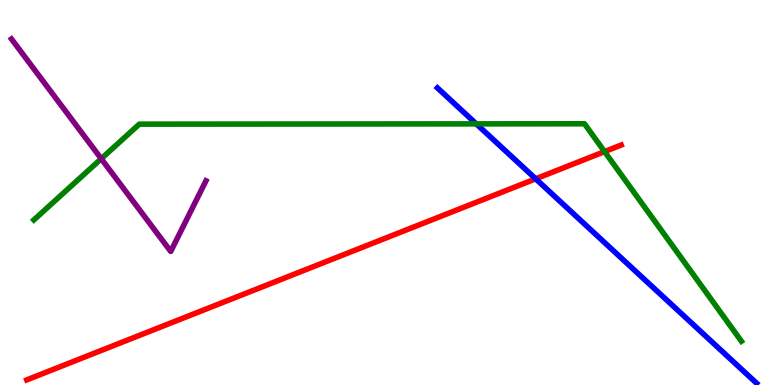[{'lines': ['blue', 'red'], 'intersections': [{'x': 6.91, 'y': 5.36}]}, {'lines': ['green', 'red'], 'intersections': [{'x': 7.8, 'y': 6.06}]}, {'lines': ['purple', 'red'], 'intersections': []}, {'lines': ['blue', 'green'], 'intersections': [{'x': 6.15, 'y': 6.78}]}, {'lines': ['blue', 'purple'], 'intersections': []}, {'lines': ['green', 'purple'], 'intersections': [{'x': 1.31, 'y': 5.88}]}]